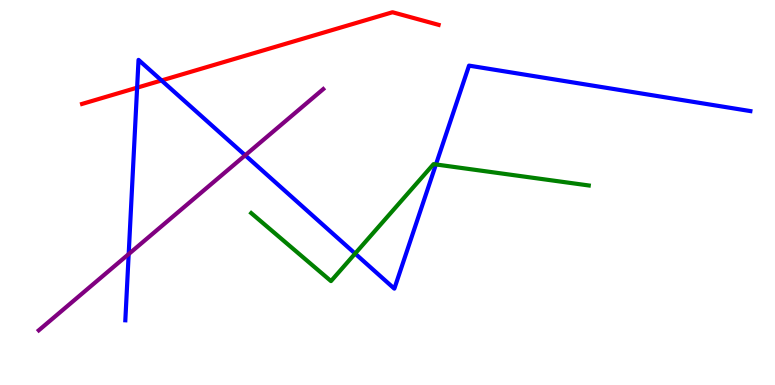[{'lines': ['blue', 'red'], 'intersections': [{'x': 1.77, 'y': 7.72}, {'x': 2.08, 'y': 7.91}]}, {'lines': ['green', 'red'], 'intersections': []}, {'lines': ['purple', 'red'], 'intersections': []}, {'lines': ['blue', 'green'], 'intersections': [{'x': 4.58, 'y': 3.41}, {'x': 5.63, 'y': 5.73}]}, {'lines': ['blue', 'purple'], 'intersections': [{'x': 1.66, 'y': 3.4}, {'x': 3.16, 'y': 5.97}]}, {'lines': ['green', 'purple'], 'intersections': []}]